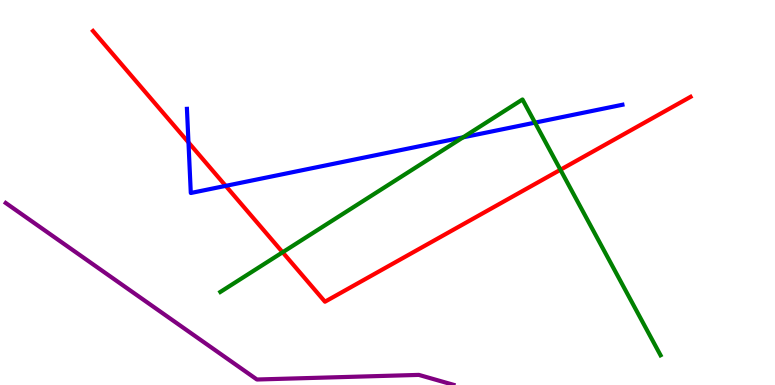[{'lines': ['blue', 'red'], 'intersections': [{'x': 2.43, 'y': 6.3}, {'x': 2.91, 'y': 5.17}]}, {'lines': ['green', 'red'], 'intersections': [{'x': 3.65, 'y': 3.45}, {'x': 7.23, 'y': 5.59}]}, {'lines': ['purple', 'red'], 'intersections': []}, {'lines': ['blue', 'green'], 'intersections': [{'x': 5.97, 'y': 6.43}, {'x': 6.9, 'y': 6.81}]}, {'lines': ['blue', 'purple'], 'intersections': []}, {'lines': ['green', 'purple'], 'intersections': []}]